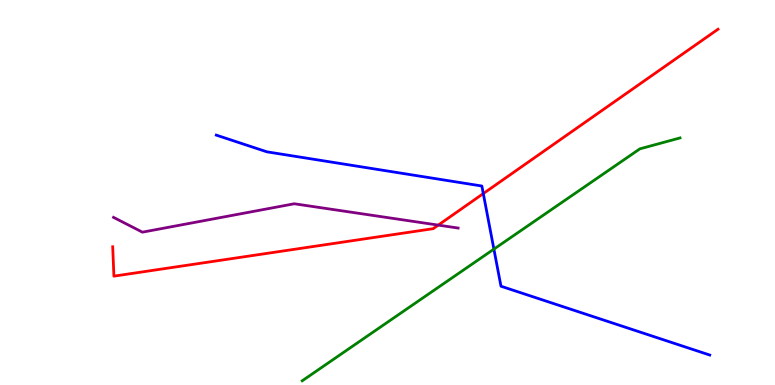[{'lines': ['blue', 'red'], 'intersections': [{'x': 6.24, 'y': 4.97}]}, {'lines': ['green', 'red'], 'intersections': []}, {'lines': ['purple', 'red'], 'intersections': [{'x': 5.66, 'y': 4.15}]}, {'lines': ['blue', 'green'], 'intersections': [{'x': 6.37, 'y': 3.53}]}, {'lines': ['blue', 'purple'], 'intersections': []}, {'lines': ['green', 'purple'], 'intersections': []}]